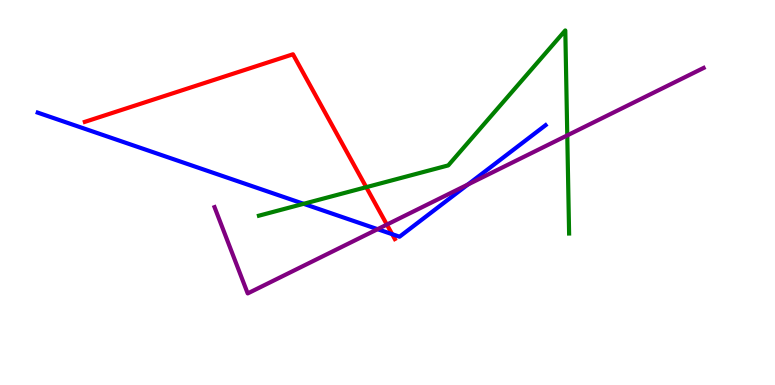[{'lines': ['blue', 'red'], 'intersections': [{'x': 5.06, 'y': 3.92}]}, {'lines': ['green', 'red'], 'intersections': [{'x': 4.73, 'y': 5.14}]}, {'lines': ['purple', 'red'], 'intersections': [{'x': 4.99, 'y': 4.17}]}, {'lines': ['blue', 'green'], 'intersections': [{'x': 3.92, 'y': 4.71}]}, {'lines': ['blue', 'purple'], 'intersections': [{'x': 4.87, 'y': 4.05}, {'x': 6.04, 'y': 5.21}]}, {'lines': ['green', 'purple'], 'intersections': [{'x': 7.32, 'y': 6.48}]}]